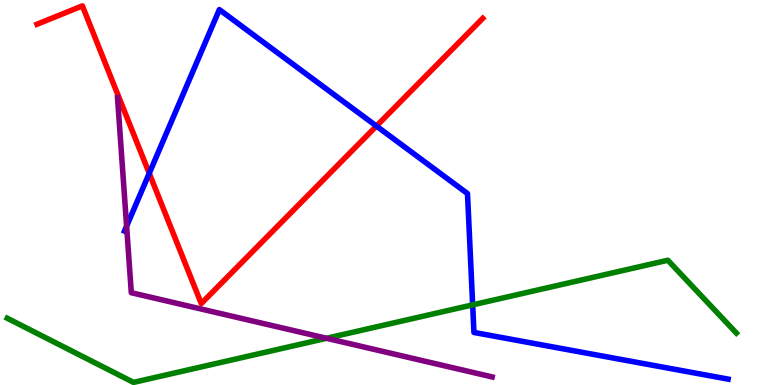[{'lines': ['blue', 'red'], 'intersections': [{'x': 1.93, 'y': 5.5}, {'x': 4.86, 'y': 6.73}]}, {'lines': ['green', 'red'], 'intersections': []}, {'lines': ['purple', 'red'], 'intersections': []}, {'lines': ['blue', 'green'], 'intersections': [{'x': 6.1, 'y': 2.08}]}, {'lines': ['blue', 'purple'], 'intersections': [{'x': 1.63, 'y': 4.13}]}, {'lines': ['green', 'purple'], 'intersections': [{'x': 4.21, 'y': 1.21}]}]